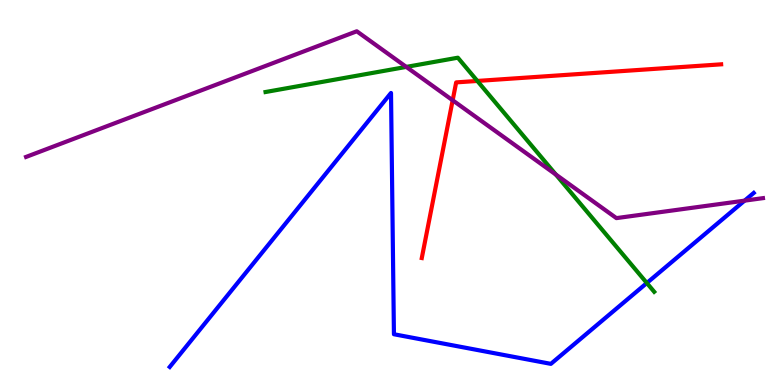[{'lines': ['blue', 'red'], 'intersections': []}, {'lines': ['green', 'red'], 'intersections': [{'x': 6.16, 'y': 7.9}]}, {'lines': ['purple', 'red'], 'intersections': [{'x': 5.84, 'y': 7.4}]}, {'lines': ['blue', 'green'], 'intersections': [{'x': 8.35, 'y': 2.65}]}, {'lines': ['blue', 'purple'], 'intersections': [{'x': 9.61, 'y': 4.79}]}, {'lines': ['green', 'purple'], 'intersections': [{'x': 5.24, 'y': 8.26}, {'x': 7.17, 'y': 5.47}]}]